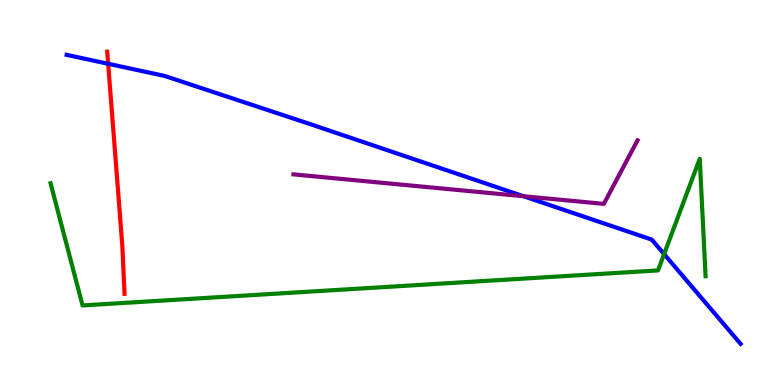[{'lines': ['blue', 'red'], 'intersections': [{'x': 1.4, 'y': 8.34}]}, {'lines': ['green', 'red'], 'intersections': []}, {'lines': ['purple', 'red'], 'intersections': []}, {'lines': ['blue', 'green'], 'intersections': [{'x': 8.57, 'y': 3.4}]}, {'lines': ['blue', 'purple'], 'intersections': [{'x': 6.76, 'y': 4.9}]}, {'lines': ['green', 'purple'], 'intersections': []}]